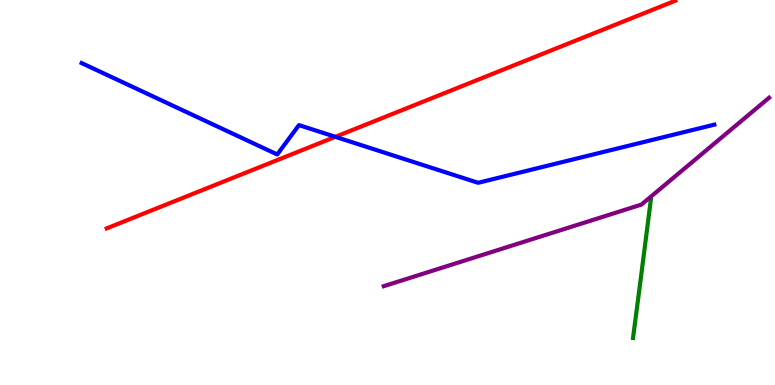[{'lines': ['blue', 'red'], 'intersections': [{'x': 4.33, 'y': 6.45}]}, {'lines': ['green', 'red'], 'intersections': []}, {'lines': ['purple', 'red'], 'intersections': []}, {'lines': ['blue', 'green'], 'intersections': []}, {'lines': ['blue', 'purple'], 'intersections': []}, {'lines': ['green', 'purple'], 'intersections': []}]